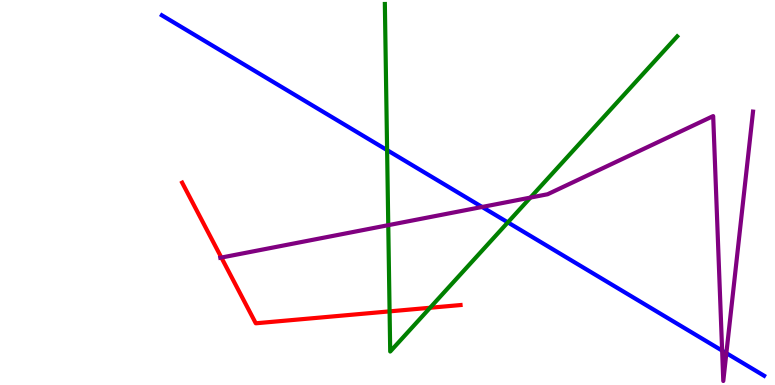[{'lines': ['blue', 'red'], 'intersections': []}, {'lines': ['green', 'red'], 'intersections': [{'x': 5.03, 'y': 1.91}, {'x': 5.55, 'y': 2.01}]}, {'lines': ['purple', 'red'], 'intersections': [{'x': 2.86, 'y': 3.31}]}, {'lines': ['blue', 'green'], 'intersections': [{'x': 4.99, 'y': 6.1}, {'x': 6.55, 'y': 4.22}]}, {'lines': ['blue', 'purple'], 'intersections': [{'x': 6.22, 'y': 4.62}, {'x': 9.32, 'y': 0.893}, {'x': 9.37, 'y': 0.827}]}, {'lines': ['green', 'purple'], 'intersections': [{'x': 5.01, 'y': 4.15}, {'x': 6.84, 'y': 4.87}]}]